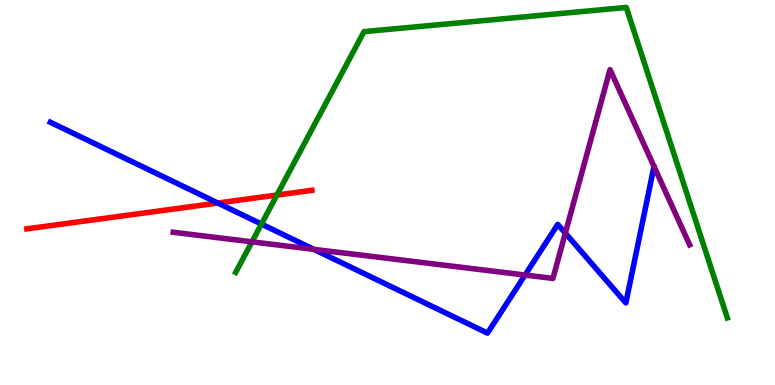[{'lines': ['blue', 'red'], 'intersections': [{'x': 2.81, 'y': 4.73}]}, {'lines': ['green', 'red'], 'intersections': [{'x': 3.57, 'y': 4.93}]}, {'lines': ['purple', 'red'], 'intersections': []}, {'lines': ['blue', 'green'], 'intersections': [{'x': 3.37, 'y': 4.18}]}, {'lines': ['blue', 'purple'], 'intersections': [{'x': 4.05, 'y': 3.52}, {'x': 6.77, 'y': 2.86}, {'x': 7.29, 'y': 3.95}]}, {'lines': ['green', 'purple'], 'intersections': [{'x': 3.25, 'y': 3.72}]}]